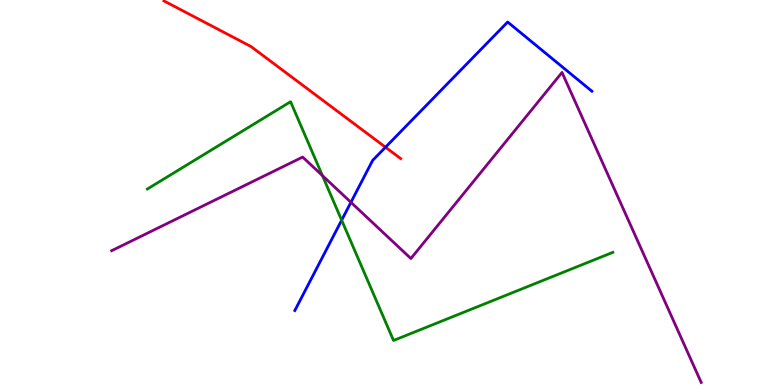[{'lines': ['blue', 'red'], 'intersections': [{'x': 4.97, 'y': 6.18}]}, {'lines': ['green', 'red'], 'intersections': []}, {'lines': ['purple', 'red'], 'intersections': []}, {'lines': ['blue', 'green'], 'intersections': [{'x': 4.41, 'y': 4.28}]}, {'lines': ['blue', 'purple'], 'intersections': [{'x': 4.53, 'y': 4.75}]}, {'lines': ['green', 'purple'], 'intersections': [{'x': 4.16, 'y': 5.44}]}]